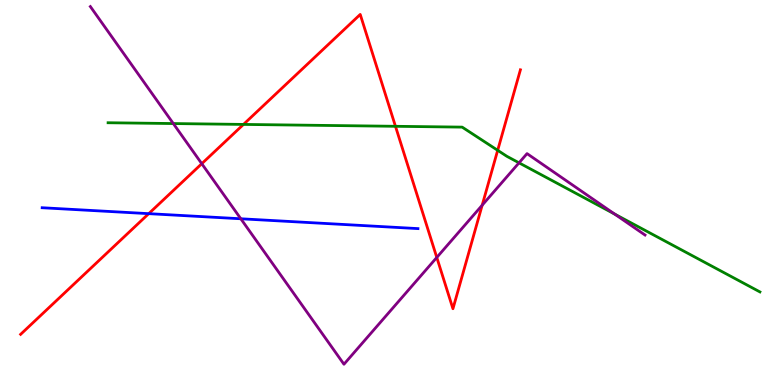[{'lines': ['blue', 'red'], 'intersections': [{'x': 1.92, 'y': 4.45}]}, {'lines': ['green', 'red'], 'intersections': [{'x': 3.14, 'y': 6.77}, {'x': 5.1, 'y': 6.72}, {'x': 6.42, 'y': 6.1}]}, {'lines': ['purple', 'red'], 'intersections': [{'x': 2.6, 'y': 5.75}, {'x': 5.64, 'y': 3.31}, {'x': 6.22, 'y': 4.67}]}, {'lines': ['blue', 'green'], 'intersections': []}, {'lines': ['blue', 'purple'], 'intersections': [{'x': 3.11, 'y': 4.32}]}, {'lines': ['green', 'purple'], 'intersections': [{'x': 2.24, 'y': 6.79}, {'x': 6.7, 'y': 5.77}, {'x': 7.93, 'y': 4.44}]}]